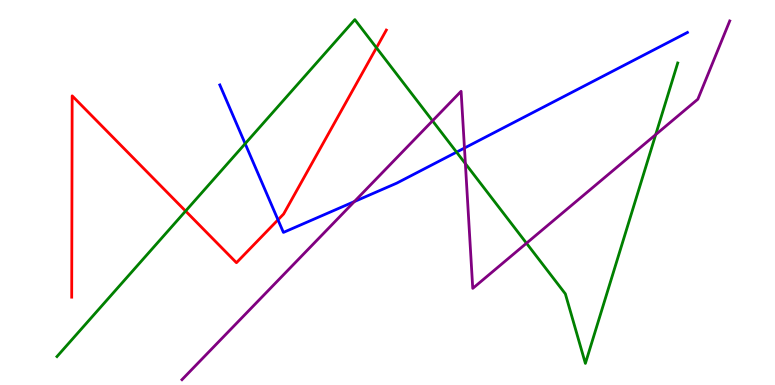[{'lines': ['blue', 'red'], 'intersections': [{'x': 3.59, 'y': 4.29}]}, {'lines': ['green', 'red'], 'intersections': [{'x': 2.39, 'y': 4.52}, {'x': 4.86, 'y': 8.76}]}, {'lines': ['purple', 'red'], 'intersections': []}, {'lines': ['blue', 'green'], 'intersections': [{'x': 3.16, 'y': 6.27}, {'x': 5.89, 'y': 6.05}]}, {'lines': ['blue', 'purple'], 'intersections': [{'x': 4.57, 'y': 4.76}, {'x': 5.99, 'y': 6.15}]}, {'lines': ['green', 'purple'], 'intersections': [{'x': 5.58, 'y': 6.86}, {'x': 6.0, 'y': 5.75}, {'x': 6.79, 'y': 3.68}, {'x': 8.46, 'y': 6.5}]}]